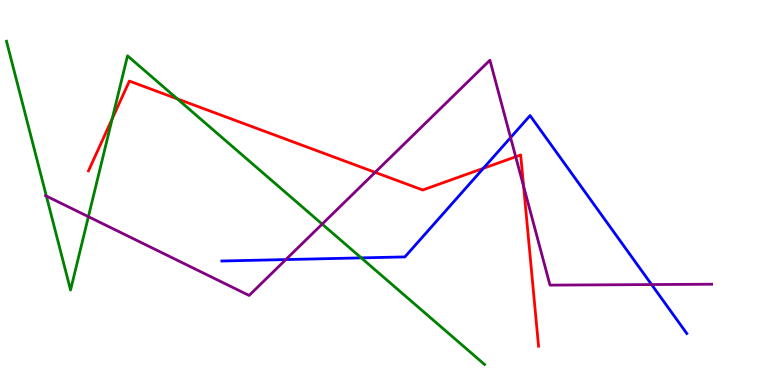[{'lines': ['blue', 'red'], 'intersections': [{'x': 6.24, 'y': 5.63}]}, {'lines': ['green', 'red'], 'intersections': [{'x': 1.45, 'y': 6.91}, {'x': 2.29, 'y': 7.43}]}, {'lines': ['purple', 'red'], 'intersections': [{'x': 4.84, 'y': 5.52}, {'x': 6.65, 'y': 5.93}, {'x': 6.76, 'y': 5.16}]}, {'lines': ['blue', 'green'], 'intersections': [{'x': 4.66, 'y': 3.3}]}, {'lines': ['blue', 'purple'], 'intersections': [{'x': 3.69, 'y': 3.26}, {'x': 6.59, 'y': 6.43}, {'x': 8.41, 'y': 2.61}]}, {'lines': ['green', 'purple'], 'intersections': [{'x': 0.598, 'y': 4.91}, {'x': 1.14, 'y': 4.37}, {'x': 4.16, 'y': 4.18}]}]